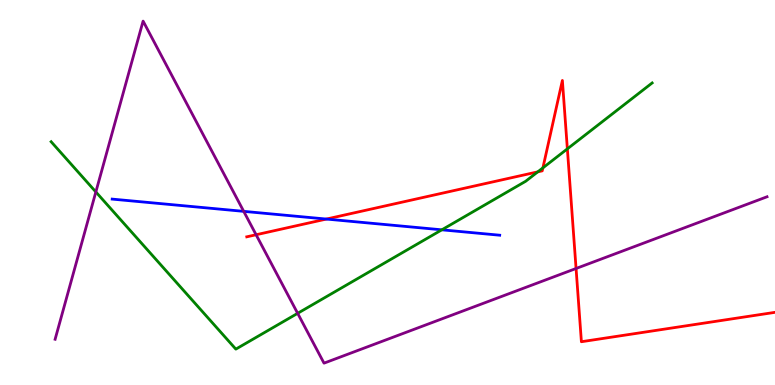[{'lines': ['blue', 'red'], 'intersections': [{'x': 4.21, 'y': 4.31}]}, {'lines': ['green', 'red'], 'intersections': [{'x': 6.94, 'y': 5.54}, {'x': 7.01, 'y': 5.64}, {'x': 7.32, 'y': 6.13}]}, {'lines': ['purple', 'red'], 'intersections': [{'x': 3.3, 'y': 3.9}, {'x': 7.43, 'y': 3.03}]}, {'lines': ['blue', 'green'], 'intersections': [{'x': 5.7, 'y': 4.03}]}, {'lines': ['blue', 'purple'], 'intersections': [{'x': 3.14, 'y': 4.51}]}, {'lines': ['green', 'purple'], 'intersections': [{'x': 1.24, 'y': 5.01}, {'x': 3.84, 'y': 1.86}]}]